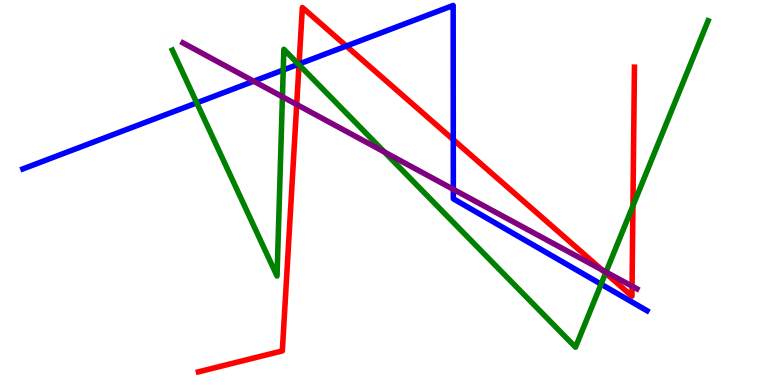[{'lines': ['blue', 'red'], 'intersections': [{'x': 3.86, 'y': 8.34}, {'x': 4.47, 'y': 8.8}, {'x': 5.85, 'y': 6.37}]}, {'lines': ['green', 'red'], 'intersections': [{'x': 3.86, 'y': 8.32}, {'x': 7.81, 'y': 2.91}, {'x': 8.17, 'y': 4.65}]}, {'lines': ['purple', 'red'], 'intersections': [{'x': 3.83, 'y': 7.29}, {'x': 7.77, 'y': 2.99}, {'x': 8.16, 'y': 2.57}]}, {'lines': ['blue', 'green'], 'intersections': [{'x': 2.54, 'y': 7.33}, {'x': 3.65, 'y': 8.18}, {'x': 3.85, 'y': 8.33}, {'x': 7.76, 'y': 2.62}]}, {'lines': ['blue', 'purple'], 'intersections': [{'x': 3.27, 'y': 7.89}, {'x': 5.85, 'y': 5.08}]}, {'lines': ['green', 'purple'], 'intersections': [{'x': 3.64, 'y': 7.49}, {'x': 4.96, 'y': 6.05}, {'x': 7.82, 'y': 2.93}]}]